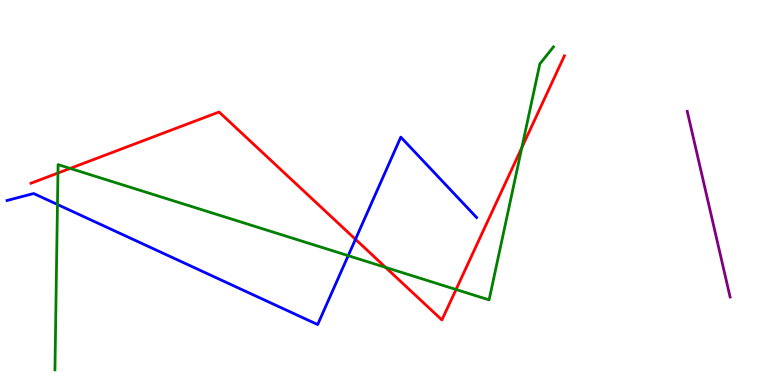[{'lines': ['blue', 'red'], 'intersections': [{'x': 4.59, 'y': 3.78}]}, {'lines': ['green', 'red'], 'intersections': [{'x': 0.748, 'y': 5.51}, {'x': 0.905, 'y': 5.63}, {'x': 4.98, 'y': 3.05}, {'x': 5.88, 'y': 2.48}, {'x': 6.73, 'y': 6.17}]}, {'lines': ['purple', 'red'], 'intersections': []}, {'lines': ['blue', 'green'], 'intersections': [{'x': 0.742, 'y': 4.69}, {'x': 4.49, 'y': 3.36}]}, {'lines': ['blue', 'purple'], 'intersections': []}, {'lines': ['green', 'purple'], 'intersections': []}]